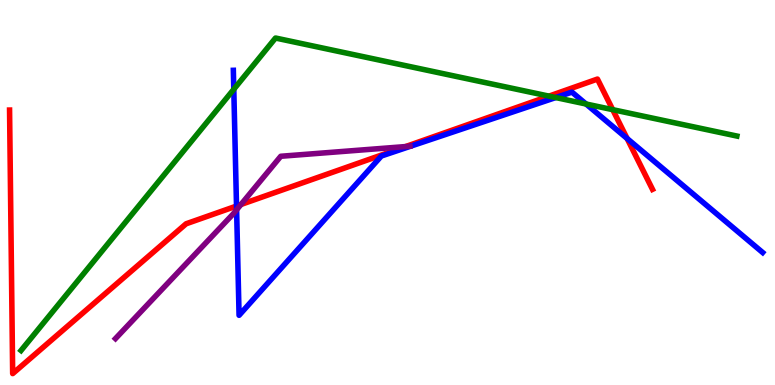[{'lines': ['blue', 'red'], 'intersections': [{'x': 3.05, 'y': 4.65}, {'x': 8.09, 'y': 6.4}]}, {'lines': ['green', 'red'], 'intersections': [{'x': 7.08, 'y': 7.5}, {'x': 7.91, 'y': 7.15}]}, {'lines': ['purple', 'red'], 'intersections': [{'x': 3.11, 'y': 4.69}, {'x': 5.23, 'y': 6.19}]}, {'lines': ['blue', 'green'], 'intersections': [{'x': 3.02, 'y': 7.68}, {'x': 7.17, 'y': 7.47}, {'x': 7.56, 'y': 7.3}]}, {'lines': ['blue', 'purple'], 'intersections': [{'x': 3.05, 'y': 4.55}]}, {'lines': ['green', 'purple'], 'intersections': []}]